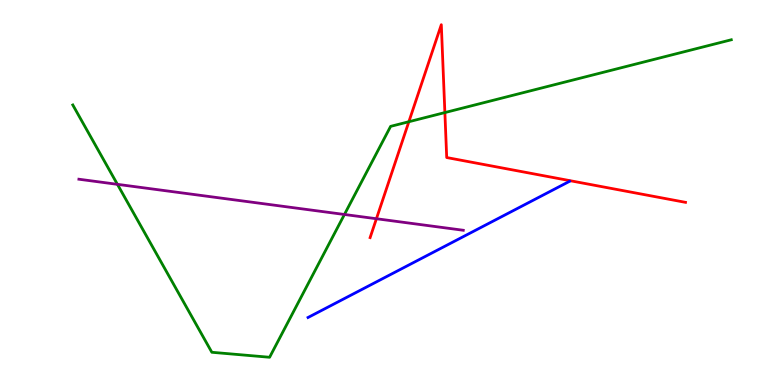[{'lines': ['blue', 'red'], 'intersections': []}, {'lines': ['green', 'red'], 'intersections': [{'x': 5.28, 'y': 6.84}, {'x': 5.74, 'y': 7.08}]}, {'lines': ['purple', 'red'], 'intersections': [{'x': 4.86, 'y': 4.32}]}, {'lines': ['blue', 'green'], 'intersections': []}, {'lines': ['blue', 'purple'], 'intersections': []}, {'lines': ['green', 'purple'], 'intersections': [{'x': 1.52, 'y': 5.21}, {'x': 4.44, 'y': 4.43}]}]